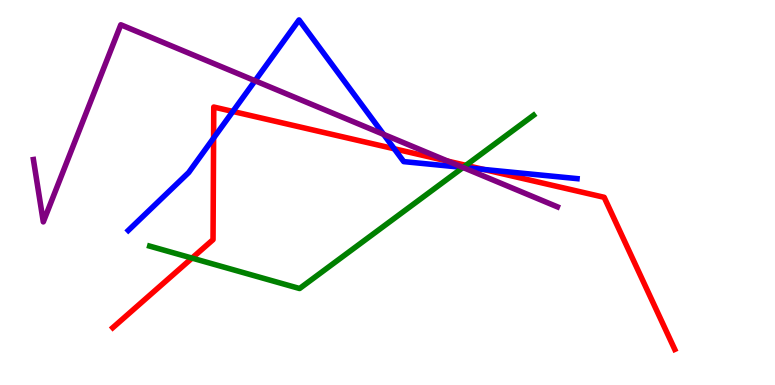[{'lines': ['blue', 'red'], 'intersections': [{'x': 2.76, 'y': 6.41}, {'x': 3.0, 'y': 7.1}, {'x': 5.09, 'y': 6.14}, {'x': 6.24, 'y': 5.6}]}, {'lines': ['green', 'red'], 'intersections': [{'x': 2.48, 'y': 3.3}, {'x': 6.01, 'y': 5.71}]}, {'lines': ['purple', 'red'], 'intersections': [{'x': 5.78, 'y': 5.81}]}, {'lines': ['blue', 'green'], 'intersections': [{'x': 5.98, 'y': 5.65}]}, {'lines': ['blue', 'purple'], 'intersections': [{'x': 3.29, 'y': 7.9}, {'x': 4.95, 'y': 6.51}, {'x': 5.97, 'y': 5.65}]}, {'lines': ['green', 'purple'], 'intersections': [{'x': 5.97, 'y': 5.65}]}]